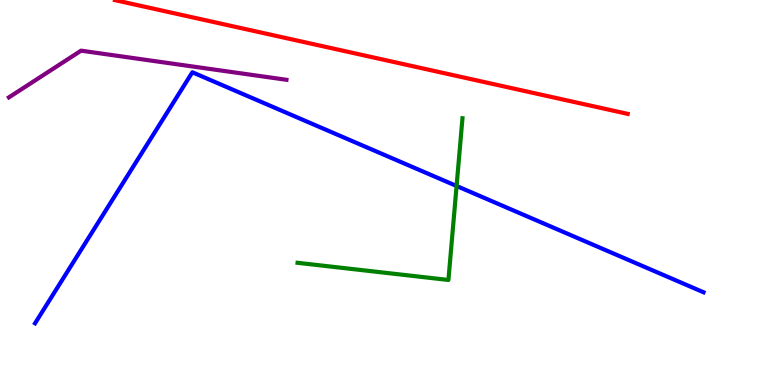[{'lines': ['blue', 'red'], 'intersections': []}, {'lines': ['green', 'red'], 'intersections': []}, {'lines': ['purple', 'red'], 'intersections': []}, {'lines': ['blue', 'green'], 'intersections': [{'x': 5.89, 'y': 5.17}]}, {'lines': ['blue', 'purple'], 'intersections': []}, {'lines': ['green', 'purple'], 'intersections': []}]